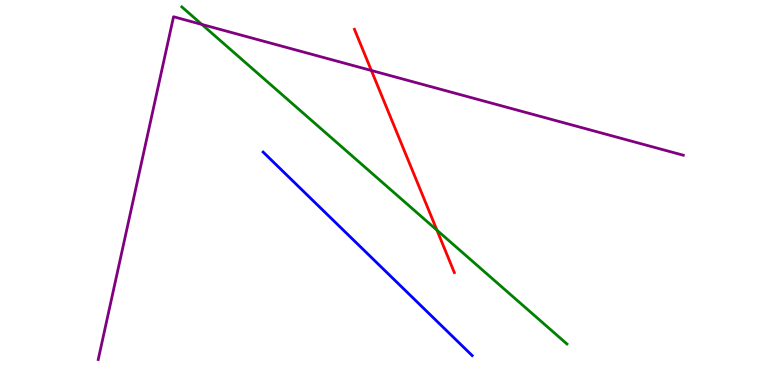[{'lines': ['blue', 'red'], 'intersections': []}, {'lines': ['green', 'red'], 'intersections': [{'x': 5.64, 'y': 4.02}]}, {'lines': ['purple', 'red'], 'intersections': [{'x': 4.79, 'y': 8.17}]}, {'lines': ['blue', 'green'], 'intersections': []}, {'lines': ['blue', 'purple'], 'intersections': []}, {'lines': ['green', 'purple'], 'intersections': [{'x': 2.6, 'y': 9.37}]}]